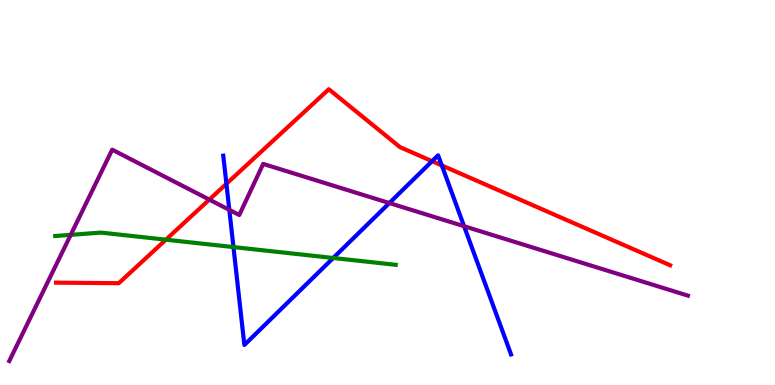[{'lines': ['blue', 'red'], 'intersections': [{'x': 2.92, 'y': 5.23}, {'x': 5.58, 'y': 5.81}, {'x': 5.7, 'y': 5.7}]}, {'lines': ['green', 'red'], 'intersections': [{'x': 2.14, 'y': 3.77}]}, {'lines': ['purple', 'red'], 'intersections': [{'x': 2.7, 'y': 4.82}]}, {'lines': ['blue', 'green'], 'intersections': [{'x': 3.01, 'y': 3.58}, {'x': 4.3, 'y': 3.3}]}, {'lines': ['blue', 'purple'], 'intersections': [{'x': 2.96, 'y': 4.55}, {'x': 5.02, 'y': 4.73}, {'x': 5.99, 'y': 4.12}]}, {'lines': ['green', 'purple'], 'intersections': [{'x': 0.913, 'y': 3.9}]}]